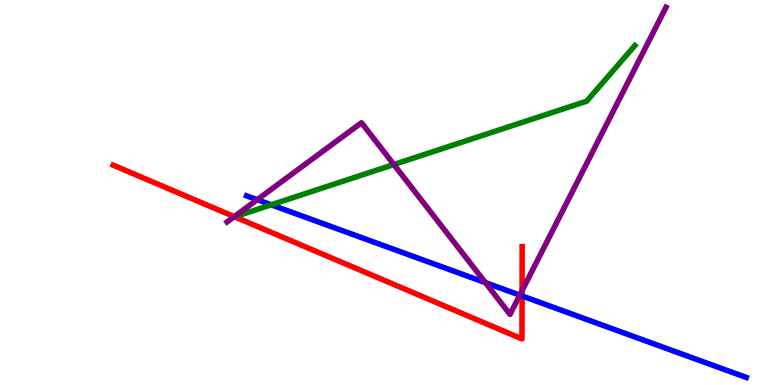[{'lines': ['blue', 'red'], 'intersections': [{'x': 6.74, 'y': 2.31}]}, {'lines': ['green', 'red'], 'intersections': []}, {'lines': ['purple', 'red'], 'intersections': [{'x': 3.02, 'y': 4.37}, {'x': 6.74, 'y': 2.45}]}, {'lines': ['blue', 'green'], 'intersections': [{'x': 3.5, 'y': 4.68}]}, {'lines': ['blue', 'purple'], 'intersections': [{'x': 3.32, 'y': 4.81}, {'x': 6.26, 'y': 2.66}, {'x': 6.71, 'y': 2.33}]}, {'lines': ['green', 'purple'], 'intersections': [{'x': 5.08, 'y': 5.73}]}]